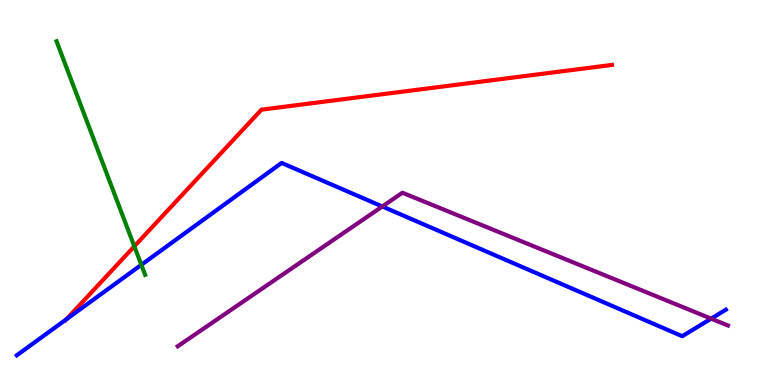[{'lines': ['blue', 'red'], 'intersections': [{'x': 0.857, 'y': 1.71}]}, {'lines': ['green', 'red'], 'intersections': [{'x': 1.73, 'y': 3.6}]}, {'lines': ['purple', 'red'], 'intersections': []}, {'lines': ['blue', 'green'], 'intersections': [{'x': 1.82, 'y': 3.12}]}, {'lines': ['blue', 'purple'], 'intersections': [{'x': 4.93, 'y': 4.64}, {'x': 9.18, 'y': 1.72}]}, {'lines': ['green', 'purple'], 'intersections': []}]